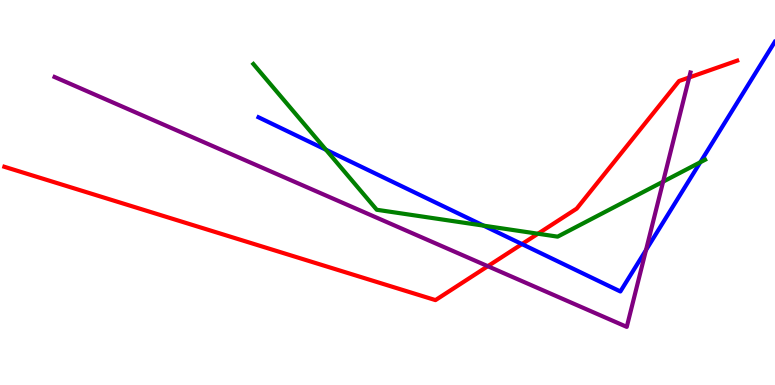[{'lines': ['blue', 'red'], 'intersections': [{'x': 6.73, 'y': 3.66}]}, {'lines': ['green', 'red'], 'intersections': [{'x': 6.94, 'y': 3.93}]}, {'lines': ['purple', 'red'], 'intersections': [{'x': 6.29, 'y': 3.09}, {'x': 8.89, 'y': 7.99}]}, {'lines': ['blue', 'green'], 'intersections': [{'x': 4.21, 'y': 6.11}, {'x': 6.24, 'y': 4.14}, {'x': 9.04, 'y': 5.79}]}, {'lines': ['blue', 'purple'], 'intersections': [{'x': 8.34, 'y': 3.51}]}, {'lines': ['green', 'purple'], 'intersections': [{'x': 8.56, 'y': 5.28}]}]